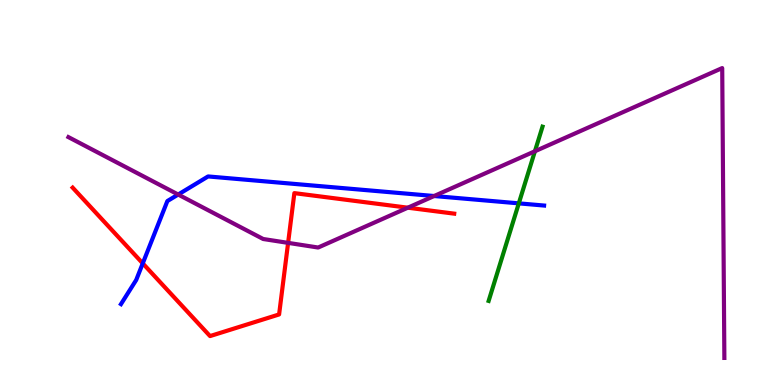[{'lines': ['blue', 'red'], 'intersections': [{'x': 1.84, 'y': 3.16}]}, {'lines': ['green', 'red'], 'intersections': []}, {'lines': ['purple', 'red'], 'intersections': [{'x': 3.72, 'y': 3.69}, {'x': 5.26, 'y': 4.61}]}, {'lines': ['blue', 'green'], 'intersections': [{'x': 6.69, 'y': 4.72}]}, {'lines': ['blue', 'purple'], 'intersections': [{'x': 2.3, 'y': 4.95}, {'x': 5.6, 'y': 4.91}]}, {'lines': ['green', 'purple'], 'intersections': [{'x': 6.9, 'y': 6.07}]}]